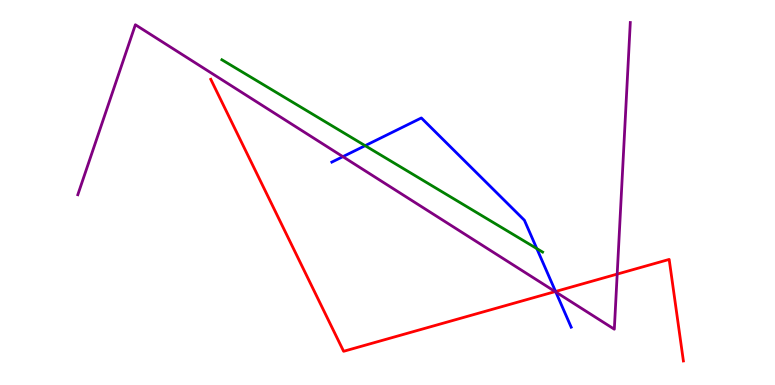[{'lines': ['blue', 'red'], 'intersections': [{'x': 7.17, 'y': 2.43}]}, {'lines': ['green', 'red'], 'intersections': []}, {'lines': ['purple', 'red'], 'intersections': [{'x': 7.16, 'y': 2.43}, {'x': 7.96, 'y': 2.88}]}, {'lines': ['blue', 'green'], 'intersections': [{'x': 4.71, 'y': 6.22}, {'x': 6.93, 'y': 3.54}]}, {'lines': ['blue', 'purple'], 'intersections': [{'x': 4.42, 'y': 5.93}, {'x': 7.17, 'y': 2.42}]}, {'lines': ['green', 'purple'], 'intersections': []}]